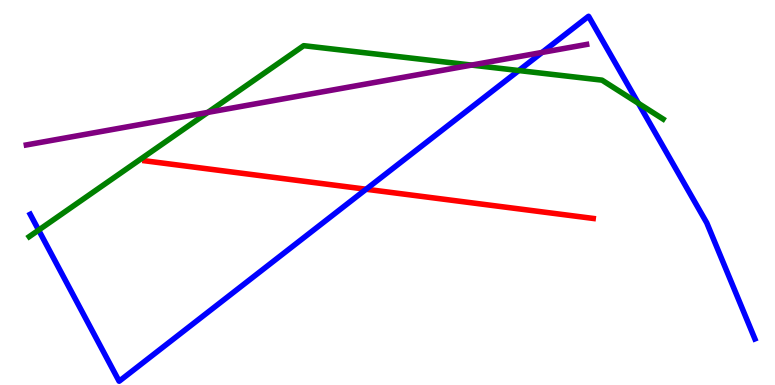[{'lines': ['blue', 'red'], 'intersections': [{'x': 4.72, 'y': 5.08}]}, {'lines': ['green', 'red'], 'intersections': []}, {'lines': ['purple', 'red'], 'intersections': []}, {'lines': ['blue', 'green'], 'intersections': [{'x': 0.498, 'y': 4.02}, {'x': 6.69, 'y': 8.17}, {'x': 8.24, 'y': 7.32}]}, {'lines': ['blue', 'purple'], 'intersections': [{'x': 6.99, 'y': 8.64}]}, {'lines': ['green', 'purple'], 'intersections': [{'x': 2.68, 'y': 7.08}, {'x': 6.08, 'y': 8.31}]}]